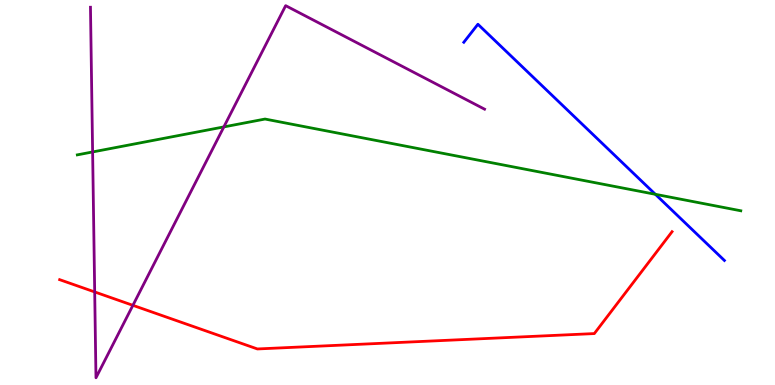[{'lines': ['blue', 'red'], 'intersections': []}, {'lines': ['green', 'red'], 'intersections': []}, {'lines': ['purple', 'red'], 'intersections': [{'x': 1.22, 'y': 2.42}, {'x': 1.71, 'y': 2.07}]}, {'lines': ['blue', 'green'], 'intersections': [{'x': 8.46, 'y': 4.95}]}, {'lines': ['blue', 'purple'], 'intersections': []}, {'lines': ['green', 'purple'], 'intersections': [{'x': 1.2, 'y': 6.05}, {'x': 2.89, 'y': 6.7}]}]